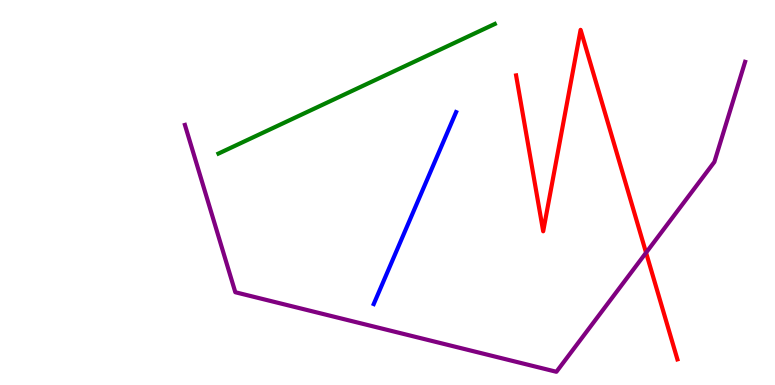[{'lines': ['blue', 'red'], 'intersections': []}, {'lines': ['green', 'red'], 'intersections': []}, {'lines': ['purple', 'red'], 'intersections': [{'x': 8.34, 'y': 3.44}]}, {'lines': ['blue', 'green'], 'intersections': []}, {'lines': ['blue', 'purple'], 'intersections': []}, {'lines': ['green', 'purple'], 'intersections': []}]